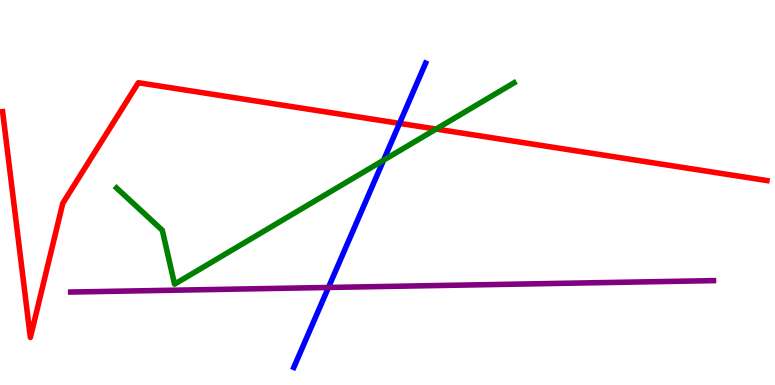[{'lines': ['blue', 'red'], 'intersections': [{'x': 5.16, 'y': 6.8}]}, {'lines': ['green', 'red'], 'intersections': [{'x': 5.63, 'y': 6.65}]}, {'lines': ['purple', 'red'], 'intersections': []}, {'lines': ['blue', 'green'], 'intersections': [{'x': 4.95, 'y': 5.84}]}, {'lines': ['blue', 'purple'], 'intersections': [{'x': 4.24, 'y': 2.53}]}, {'lines': ['green', 'purple'], 'intersections': []}]